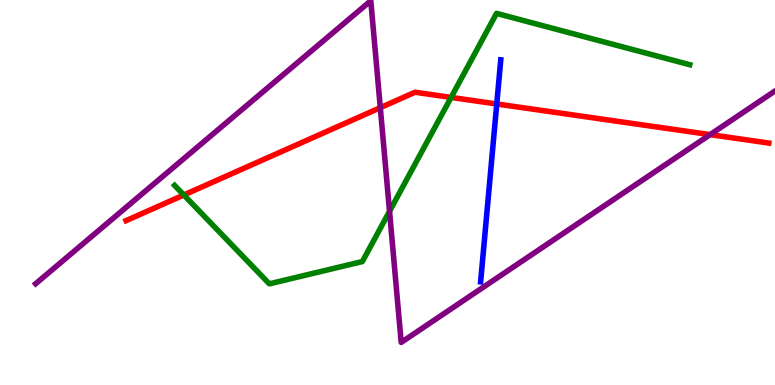[{'lines': ['blue', 'red'], 'intersections': [{'x': 6.41, 'y': 7.3}]}, {'lines': ['green', 'red'], 'intersections': [{'x': 2.37, 'y': 4.94}, {'x': 5.82, 'y': 7.47}]}, {'lines': ['purple', 'red'], 'intersections': [{'x': 4.91, 'y': 7.2}, {'x': 9.16, 'y': 6.5}]}, {'lines': ['blue', 'green'], 'intersections': []}, {'lines': ['blue', 'purple'], 'intersections': []}, {'lines': ['green', 'purple'], 'intersections': [{'x': 5.03, 'y': 4.51}]}]